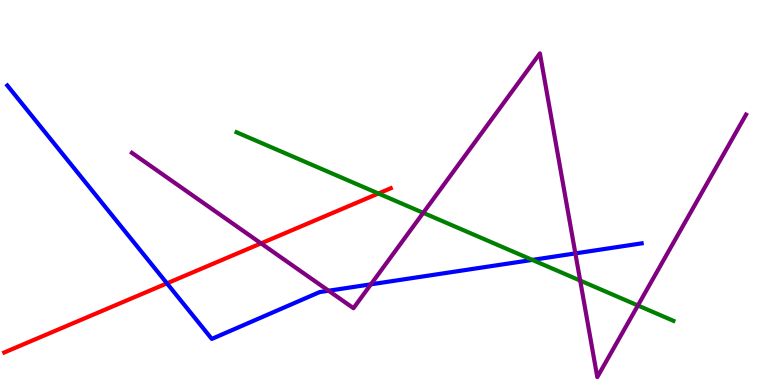[{'lines': ['blue', 'red'], 'intersections': [{'x': 2.15, 'y': 2.64}]}, {'lines': ['green', 'red'], 'intersections': [{'x': 4.88, 'y': 4.97}]}, {'lines': ['purple', 'red'], 'intersections': [{'x': 3.37, 'y': 3.68}]}, {'lines': ['blue', 'green'], 'intersections': [{'x': 6.87, 'y': 3.25}]}, {'lines': ['blue', 'purple'], 'intersections': [{'x': 4.24, 'y': 2.45}, {'x': 4.79, 'y': 2.61}, {'x': 7.42, 'y': 3.42}]}, {'lines': ['green', 'purple'], 'intersections': [{'x': 5.46, 'y': 4.47}, {'x': 7.49, 'y': 2.71}, {'x': 8.23, 'y': 2.07}]}]